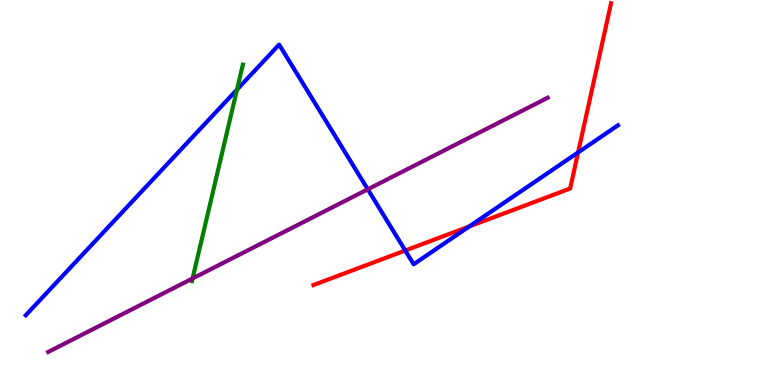[{'lines': ['blue', 'red'], 'intersections': [{'x': 5.23, 'y': 3.49}, {'x': 6.05, 'y': 4.12}, {'x': 7.46, 'y': 6.04}]}, {'lines': ['green', 'red'], 'intersections': []}, {'lines': ['purple', 'red'], 'intersections': []}, {'lines': ['blue', 'green'], 'intersections': [{'x': 3.06, 'y': 7.67}]}, {'lines': ['blue', 'purple'], 'intersections': [{'x': 4.75, 'y': 5.08}]}, {'lines': ['green', 'purple'], 'intersections': [{'x': 2.48, 'y': 2.77}]}]